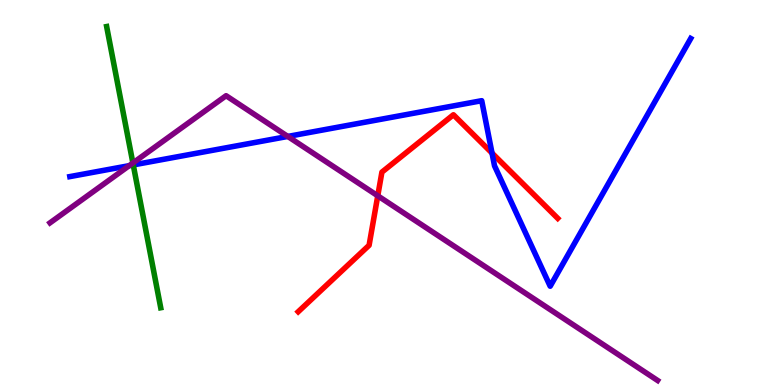[{'lines': ['blue', 'red'], 'intersections': [{'x': 6.35, 'y': 6.02}]}, {'lines': ['green', 'red'], 'intersections': []}, {'lines': ['purple', 'red'], 'intersections': [{'x': 4.87, 'y': 4.91}]}, {'lines': ['blue', 'green'], 'intersections': [{'x': 1.72, 'y': 5.72}]}, {'lines': ['blue', 'purple'], 'intersections': [{'x': 1.67, 'y': 5.7}, {'x': 3.71, 'y': 6.46}]}, {'lines': ['green', 'purple'], 'intersections': [{'x': 1.71, 'y': 5.77}]}]